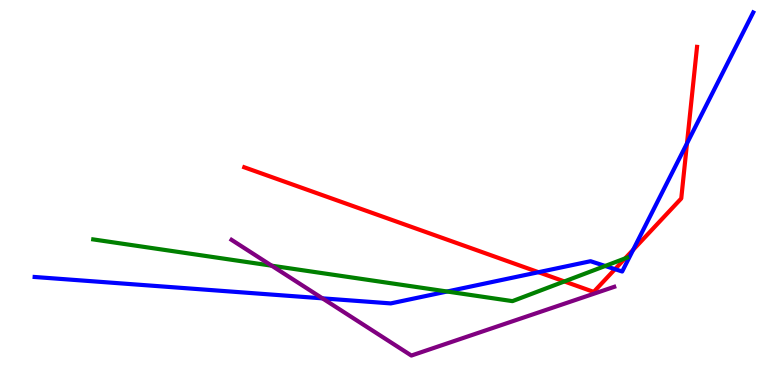[{'lines': ['blue', 'red'], 'intersections': [{'x': 6.95, 'y': 2.93}, {'x': 7.94, 'y': 3.01}, {'x': 8.17, 'y': 3.51}, {'x': 8.86, 'y': 6.28}]}, {'lines': ['green', 'red'], 'intersections': [{'x': 7.28, 'y': 2.69}, {'x': 8.07, 'y': 3.29}]}, {'lines': ['purple', 'red'], 'intersections': []}, {'lines': ['blue', 'green'], 'intersections': [{'x': 5.77, 'y': 2.43}, {'x': 7.81, 'y': 3.09}]}, {'lines': ['blue', 'purple'], 'intersections': [{'x': 4.16, 'y': 2.25}]}, {'lines': ['green', 'purple'], 'intersections': [{'x': 3.51, 'y': 3.1}]}]